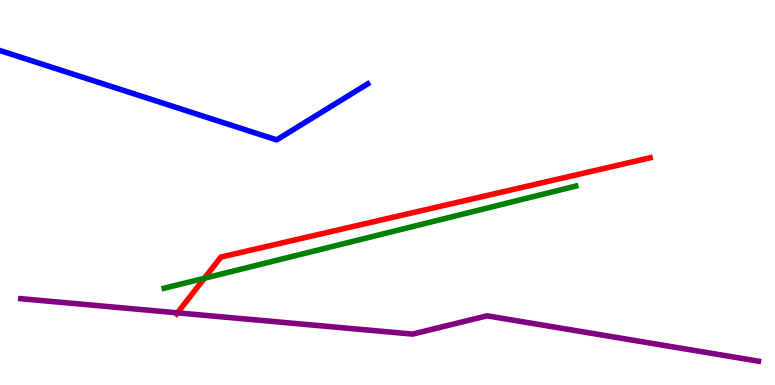[{'lines': ['blue', 'red'], 'intersections': []}, {'lines': ['green', 'red'], 'intersections': [{'x': 2.64, 'y': 2.77}]}, {'lines': ['purple', 'red'], 'intersections': [{'x': 2.29, 'y': 1.87}]}, {'lines': ['blue', 'green'], 'intersections': []}, {'lines': ['blue', 'purple'], 'intersections': []}, {'lines': ['green', 'purple'], 'intersections': []}]